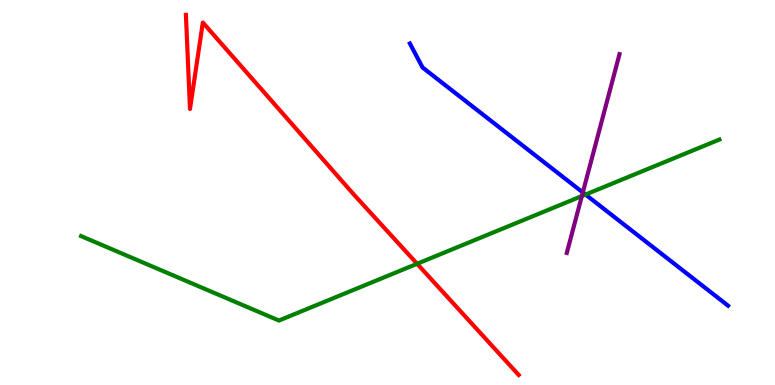[{'lines': ['blue', 'red'], 'intersections': []}, {'lines': ['green', 'red'], 'intersections': [{'x': 5.38, 'y': 3.15}]}, {'lines': ['purple', 'red'], 'intersections': []}, {'lines': ['blue', 'green'], 'intersections': [{'x': 7.56, 'y': 4.95}]}, {'lines': ['blue', 'purple'], 'intersections': [{'x': 7.52, 'y': 5.0}]}, {'lines': ['green', 'purple'], 'intersections': [{'x': 7.51, 'y': 4.91}]}]